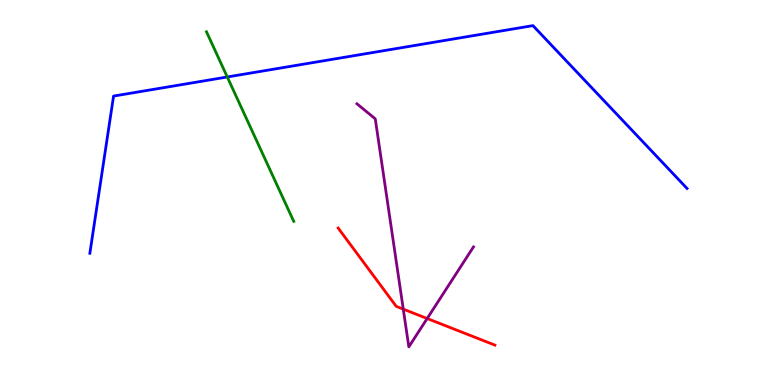[{'lines': ['blue', 'red'], 'intersections': []}, {'lines': ['green', 'red'], 'intersections': []}, {'lines': ['purple', 'red'], 'intersections': [{'x': 5.2, 'y': 1.97}, {'x': 5.51, 'y': 1.73}]}, {'lines': ['blue', 'green'], 'intersections': [{'x': 2.93, 'y': 8.0}]}, {'lines': ['blue', 'purple'], 'intersections': []}, {'lines': ['green', 'purple'], 'intersections': []}]